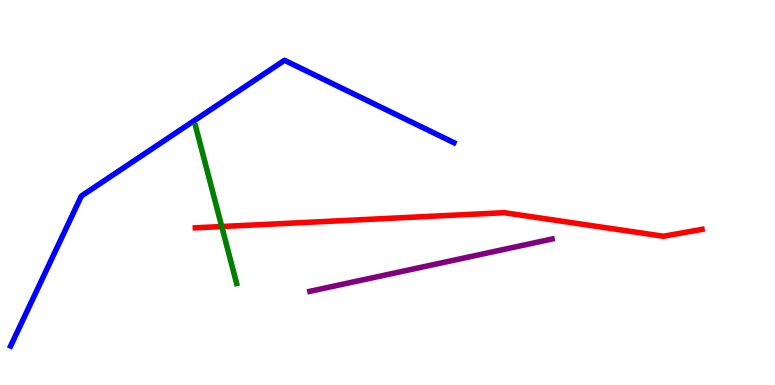[{'lines': ['blue', 'red'], 'intersections': []}, {'lines': ['green', 'red'], 'intersections': [{'x': 2.86, 'y': 4.12}]}, {'lines': ['purple', 'red'], 'intersections': []}, {'lines': ['blue', 'green'], 'intersections': []}, {'lines': ['blue', 'purple'], 'intersections': []}, {'lines': ['green', 'purple'], 'intersections': []}]